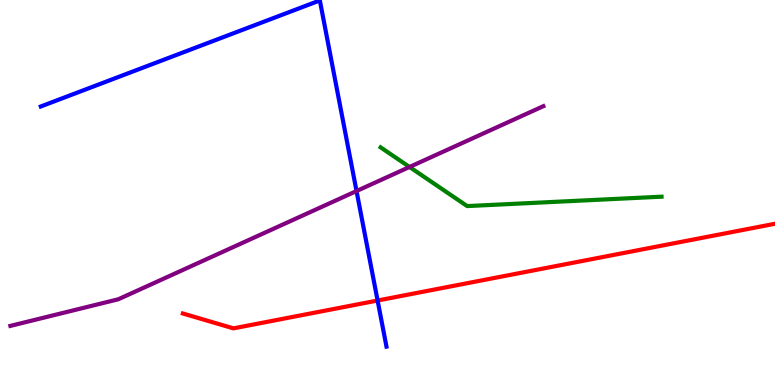[{'lines': ['blue', 'red'], 'intersections': [{'x': 4.87, 'y': 2.19}]}, {'lines': ['green', 'red'], 'intersections': []}, {'lines': ['purple', 'red'], 'intersections': []}, {'lines': ['blue', 'green'], 'intersections': []}, {'lines': ['blue', 'purple'], 'intersections': [{'x': 4.6, 'y': 5.04}]}, {'lines': ['green', 'purple'], 'intersections': [{'x': 5.28, 'y': 5.66}]}]